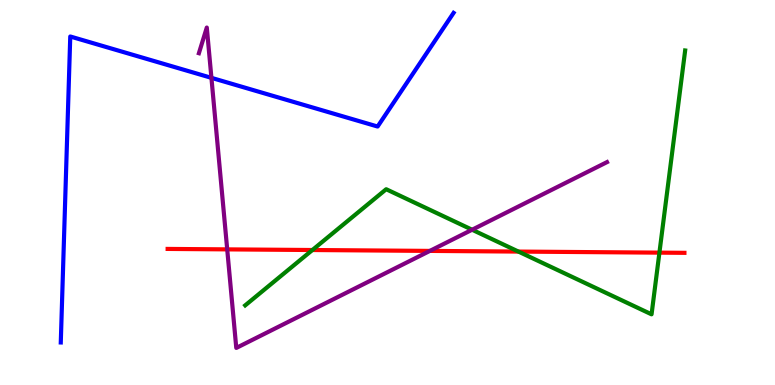[{'lines': ['blue', 'red'], 'intersections': []}, {'lines': ['green', 'red'], 'intersections': [{'x': 4.03, 'y': 3.51}, {'x': 6.69, 'y': 3.47}, {'x': 8.51, 'y': 3.44}]}, {'lines': ['purple', 'red'], 'intersections': [{'x': 2.93, 'y': 3.52}, {'x': 5.55, 'y': 3.48}]}, {'lines': ['blue', 'green'], 'intersections': []}, {'lines': ['blue', 'purple'], 'intersections': [{'x': 2.73, 'y': 7.98}]}, {'lines': ['green', 'purple'], 'intersections': [{'x': 6.09, 'y': 4.03}]}]